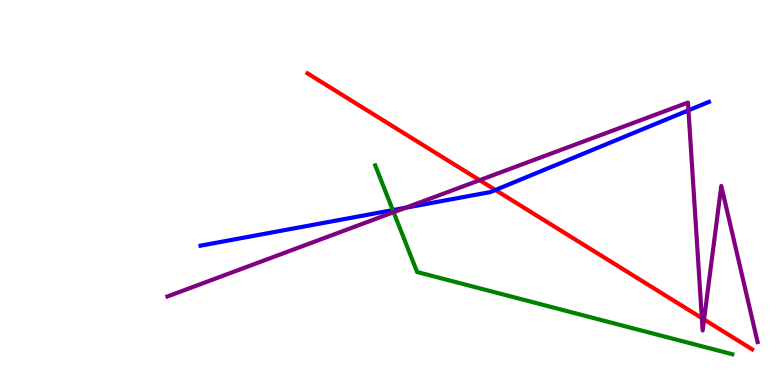[{'lines': ['blue', 'red'], 'intersections': [{'x': 6.39, 'y': 5.07}]}, {'lines': ['green', 'red'], 'intersections': []}, {'lines': ['purple', 'red'], 'intersections': [{'x': 6.19, 'y': 5.32}, {'x': 9.06, 'y': 1.74}, {'x': 9.08, 'y': 1.7}]}, {'lines': ['blue', 'green'], 'intersections': [{'x': 5.07, 'y': 4.54}]}, {'lines': ['blue', 'purple'], 'intersections': [{'x': 5.23, 'y': 4.6}, {'x': 8.88, 'y': 7.13}]}, {'lines': ['green', 'purple'], 'intersections': [{'x': 5.08, 'y': 4.49}]}]